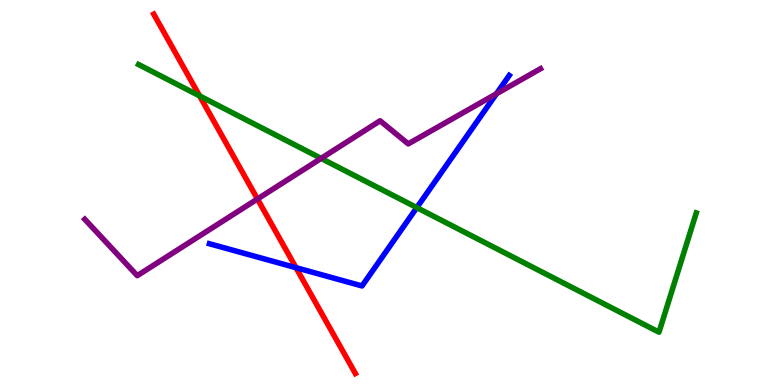[{'lines': ['blue', 'red'], 'intersections': [{'x': 3.82, 'y': 3.05}]}, {'lines': ['green', 'red'], 'intersections': [{'x': 2.58, 'y': 7.51}]}, {'lines': ['purple', 'red'], 'intersections': [{'x': 3.32, 'y': 4.83}]}, {'lines': ['blue', 'green'], 'intersections': [{'x': 5.38, 'y': 4.61}]}, {'lines': ['blue', 'purple'], 'intersections': [{'x': 6.41, 'y': 7.56}]}, {'lines': ['green', 'purple'], 'intersections': [{'x': 4.14, 'y': 5.89}]}]